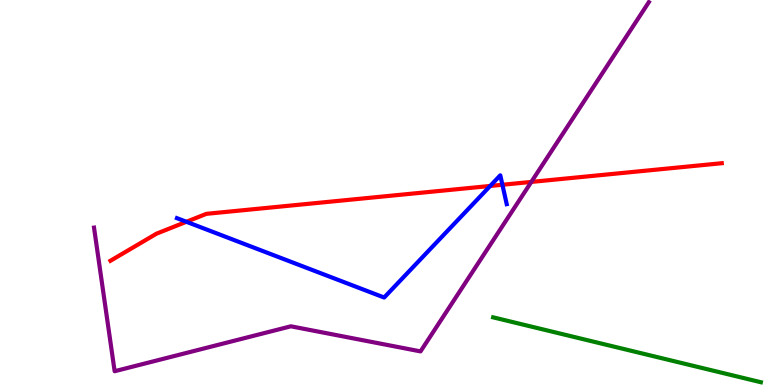[{'lines': ['blue', 'red'], 'intersections': [{'x': 2.41, 'y': 4.24}, {'x': 6.32, 'y': 5.17}, {'x': 6.48, 'y': 5.2}]}, {'lines': ['green', 'red'], 'intersections': []}, {'lines': ['purple', 'red'], 'intersections': [{'x': 6.86, 'y': 5.27}]}, {'lines': ['blue', 'green'], 'intersections': []}, {'lines': ['blue', 'purple'], 'intersections': []}, {'lines': ['green', 'purple'], 'intersections': []}]